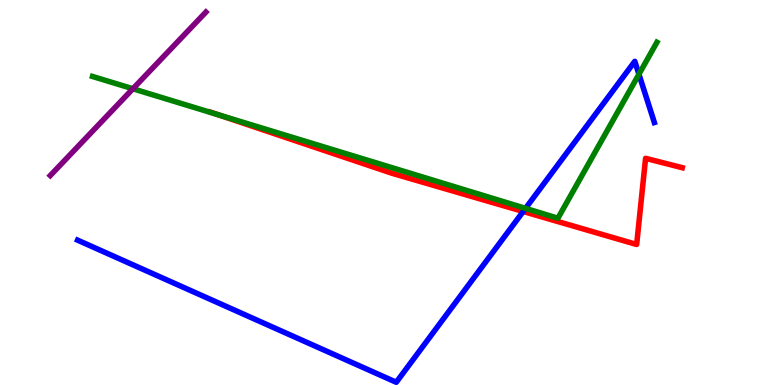[{'lines': ['blue', 'red'], 'intersections': [{'x': 6.75, 'y': 4.51}]}, {'lines': ['green', 'red'], 'intersections': [{'x': 2.82, 'y': 7.02}]}, {'lines': ['purple', 'red'], 'intersections': []}, {'lines': ['blue', 'green'], 'intersections': [{'x': 6.78, 'y': 4.59}, {'x': 8.24, 'y': 8.07}]}, {'lines': ['blue', 'purple'], 'intersections': []}, {'lines': ['green', 'purple'], 'intersections': [{'x': 1.71, 'y': 7.69}]}]